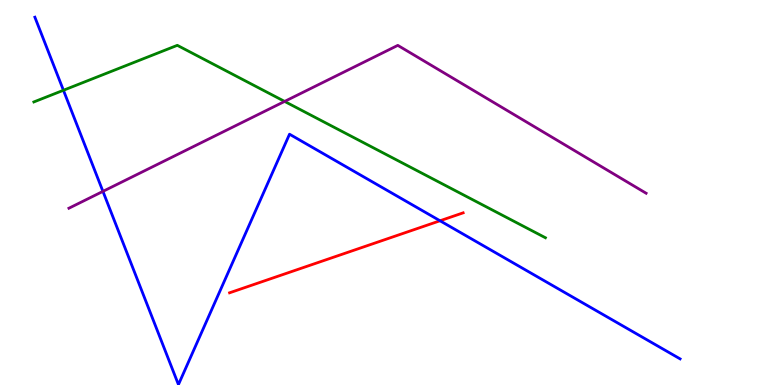[{'lines': ['blue', 'red'], 'intersections': [{'x': 5.68, 'y': 4.27}]}, {'lines': ['green', 'red'], 'intersections': []}, {'lines': ['purple', 'red'], 'intersections': []}, {'lines': ['blue', 'green'], 'intersections': [{'x': 0.819, 'y': 7.66}]}, {'lines': ['blue', 'purple'], 'intersections': [{'x': 1.33, 'y': 5.03}]}, {'lines': ['green', 'purple'], 'intersections': [{'x': 3.67, 'y': 7.37}]}]